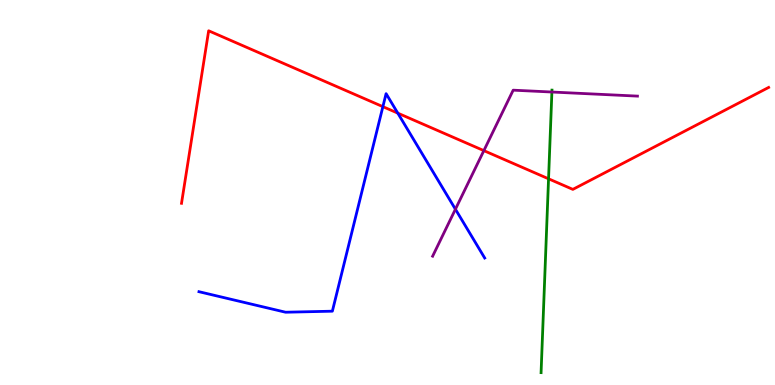[{'lines': ['blue', 'red'], 'intersections': [{'x': 4.94, 'y': 7.23}, {'x': 5.13, 'y': 7.06}]}, {'lines': ['green', 'red'], 'intersections': [{'x': 7.08, 'y': 5.36}]}, {'lines': ['purple', 'red'], 'intersections': [{'x': 6.24, 'y': 6.09}]}, {'lines': ['blue', 'green'], 'intersections': []}, {'lines': ['blue', 'purple'], 'intersections': [{'x': 5.88, 'y': 4.57}]}, {'lines': ['green', 'purple'], 'intersections': [{'x': 7.12, 'y': 7.61}]}]